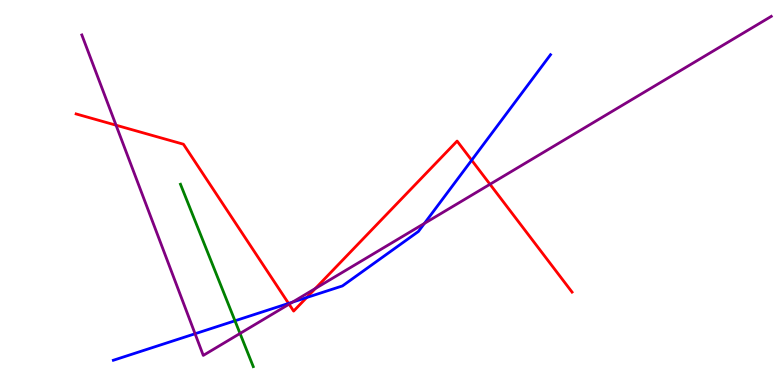[{'lines': ['blue', 'red'], 'intersections': [{'x': 3.72, 'y': 2.12}, {'x': 3.96, 'y': 2.27}, {'x': 6.09, 'y': 5.84}]}, {'lines': ['green', 'red'], 'intersections': []}, {'lines': ['purple', 'red'], 'intersections': [{'x': 1.5, 'y': 6.75}, {'x': 3.73, 'y': 2.1}, {'x': 4.07, 'y': 2.51}, {'x': 6.32, 'y': 5.21}]}, {'lines': ['blue', 'green'], 'intersections': [{'x': 3.03, 'y': 1.67}]}, {'lines': ['blue', 'purple'], 'intersections': [{'x': 2.52, 'y': 1.33}, {'x': 3.77, 'y': 2.15}, {'x': 5.48, 'y': 4.2}]}, {'lines': ['green', 'purple'], 'intersections': [{'x': 3.1, 'y': 1.34}]}]